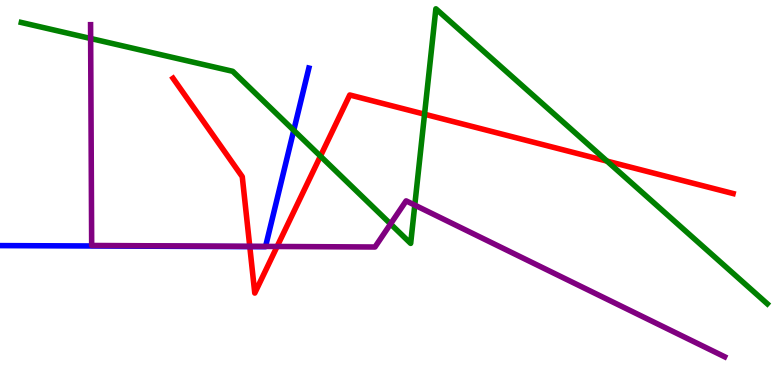[{'lines': ['blue', 'red'], 'intersections': [{'x': 3.22, 'y': 3.59}]}, {'lines': ['green', 'red'], 'intersections': [{'x': 4.13, 'y': 5.94}, {'x': 5.48, 'y': 7.03}, {'x': 7.83, 'y': 5.82}]}, {'lines': ['purple', 'red'], 'intersections': [{'x': 3.22, 'y': 3.6}, {'x': 3.58, 'y': 3.6}]}, {'lines': ['blue', 'green'], 'intersections': [{'x': 3.79, 'y': 6.61}]}, {'lines': ['blue', 'purple'], 'intersections': [{'x': 3.43, 'y': 3.6}]}, {'lines': ['green', 'purple'], 'intersections': [{'x': 1.17, 'y': 9.0}, {'x': 5.04, 'y': 4.18}, {'x': 5.35, 'y': 4.67}]}]